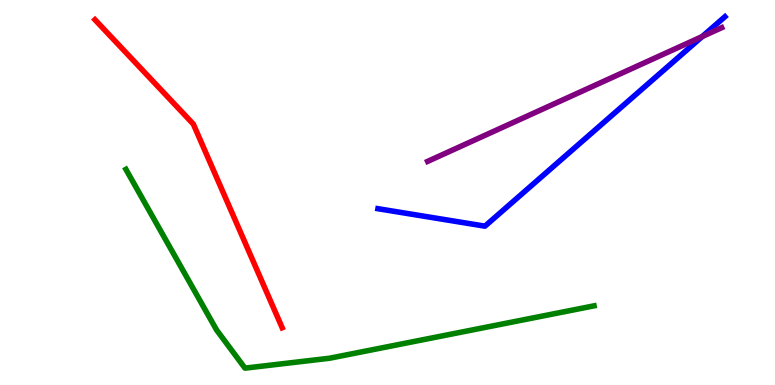[{'lines': ['blue', 'red'], 'intersections': []}, {'lines': ['green', 'red'], 'intersections': []}, {'lines': ['purple', 'red'], 'intersections': []}, {'lines': ['blue', 'green'], 'intersections': []}, {'lines': ['blue', 'purple'], 'intersections': [{'x': 9.06, 'y': 9.05}]}, {'lines': ['green', 'purple'], 'intersections': []}]